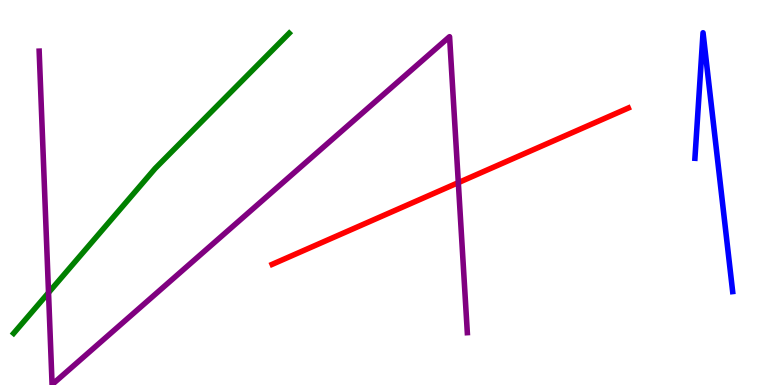[{'lines': ['blue', 'red'], 'intersections': []}, {'lines': ['green', 'red'], 'intersections': []}, {'lines': ['purple', 'red'], 'intersections': [{'x': 5.91, 'y': 5.26}]}, {'lines': ['blue', 'green'], 'intersections': []}, {'lines': ['blue', 'purple'], 'intersections': []}, {'lines': ['green', 'purple'], 'intersections': [{'x': 0.626, 'y': 2.4}]}]